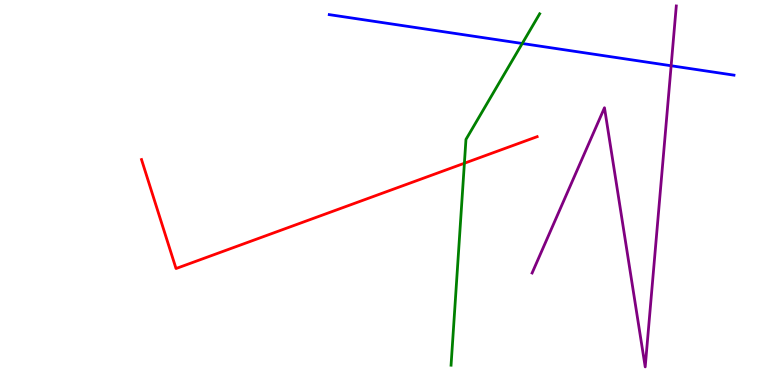[{'lines': ['blue', 'red'], 'intersections': []}, {'lines': ['green', 'red'], 'intersections': [{'x': 5.99, 'y': 5.76}]}, {'lines': ['purple', 'red'], 'intersections': []}, {'lines': ['blue', 'green'], 'intersections': [{'x': 6.74, 'y': 8.87}]}, {'lines': ['blue', 'purple'], 'intersections': [{'x': 8.66, 'y': 8.29}]}, {'lines': ['green', 'purple'], 'intersections': []}]